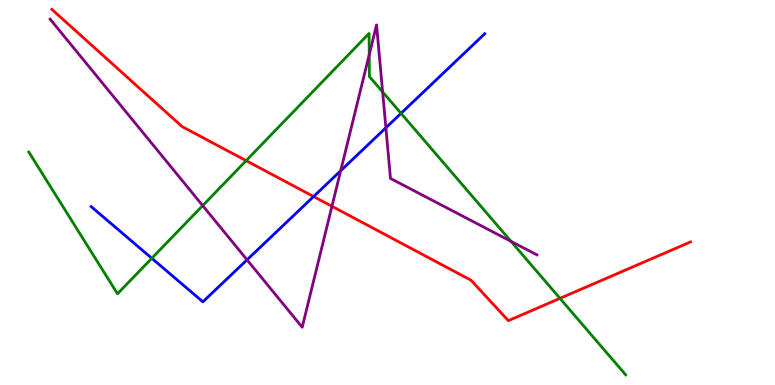[{'lines': ['blue', 'red'], 'intersections': [{'x': 4.05, 'y': 4.9}]}, {'lines': ['green', 'red'], 'intersections': [{'x': 3.18, 'y': 5.83}, {'x': 7.23, 'y': 2.25}]}, {'lines': ['purple', 'red'], 'intersections': [{'x': 4.28, 'y': 4.64}]}, {'lines': ['blue', 'green'], 'intersections': [{'x': 1.96, 'y': 3.29}, {'x': 5.17, 'y': 7.06}]}, {'lines': ['blue', 'purple'], 'intersections': [{'x': 3.19, 'y': 3.25}, {'x': 4.4, 'y': 5.56}, {'x': 4.98, 'y': 6.68}]}, {'lines': ['green', 'purple'], 'intersections': [{'x': 2.62, 'y': 4.66}, {'x': 4.76, 'y': 8.58}, {'x': 4.94, 'y': 7.61}, {'x': 6.59, 'y': 3.73}]}]